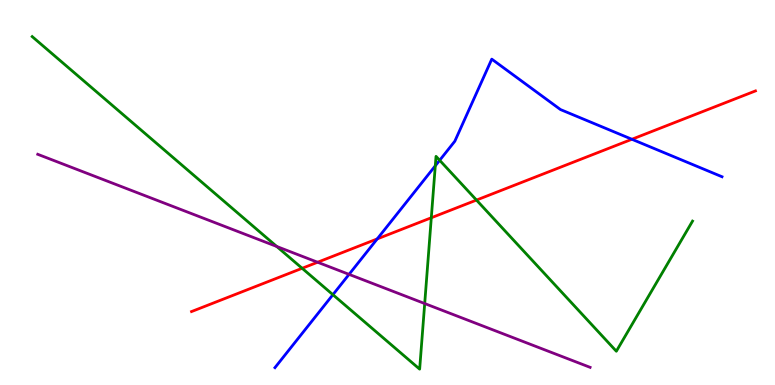[{'lines': ['blue', 'red'], 'intersections': [{'x': 4.87, 'y': 3.79}, {'x': 8.15, 'y': 6.38}]}, {'lines': ['green', 'red'], 'intersections': [{'x': 3.9, 'y': 3.03}, {'x': 5.57, 'y': 4.34}, {'x': 6.15, 'y': 4.8}]}, {'lines': ['purple', 'red'], 'intersections': [{'x': 4.1, 'y': 3.19}]}, {'lines': ['blue', 'green'], 'intersections': [{'x': 4.3, 'y': 2.35}, {'x': 5.62, 'y': 5.69}, {'x': 5.67, 'y': 5.84}]}, {'lines': ['blue', 'purple'], 'intersections': [{'x': 4.5, 'y': 2.87}]}, {'lines': ['green', 'purple'], 'intersections': [{'x': 3.57, 'y': 3.6}, {'x': 5.48, 'y': 2.12}]}]